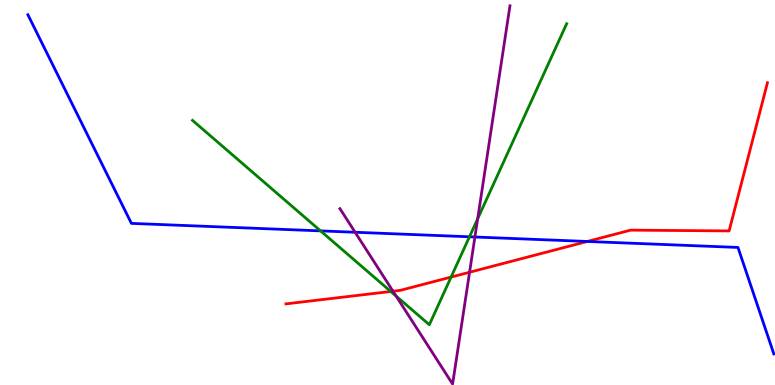[{'lines': ['blue', 'red'], 'intersections': [{'x': 7.58, 'y': 3.73}]}, {'lines': ['green', 'red'], 'intersections': [{'x': 5.04, 'y': 2.43}, {'x': 5.82, 'y': 2.8}]}, {'lines': ['purple', 'red'], 'intersections': [{'x': 5.07, 'y': 2.44}, {'x': 6.06, 'y': 2.93}]}, {'lines': ['blue', 'green'], 'intersections': [{'x': 4.14, 'y': 4.0}, {'x': 6.06, 'y': 3.85}]}, {'lines': ['blue', 'purple'], 'intersections': [{'x': 4.58, 'y': 3.97}, {'x': 6.13, 'y': 3.84}]}, {'lines': ['green', 'purple'], 'intersections': [{'x': 5.11, 'y': 2.31}, {'x': 6.16, 'y': 4.32}]}]